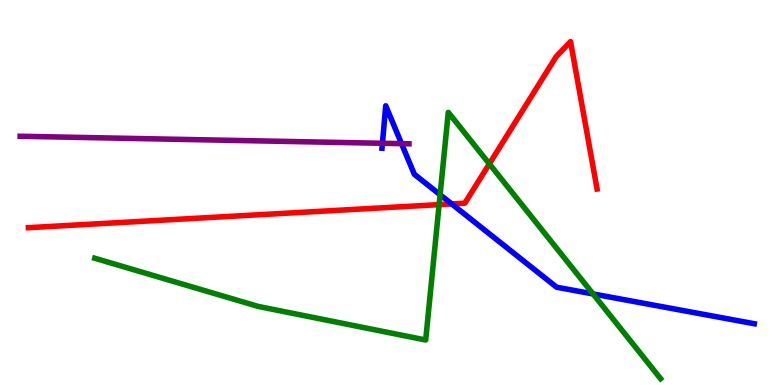[{'lines': ['blue', 'red'], 'intersections': [{'x': 5.83, 'y': 4.7}]}, {'lines': ['green', 'red'], 'intersections': [{'x': 5.67, 'y': 4.69}, {'x': 6.31, 'y': 5.74}]}, {'lines': ['purple', 'red'], 'intersections': []}, {'lines': ['blue', 'green'], 'intersections': [{'x': 5.68, 'y': 4.94}, {'x': 7.65, 'y': 2.37}]}, {'lines': ['blue', 'purple'], 'intersections': [{'x': 4.93, 'y': 6.28}, {'x': 5.18, 'y': 6.27}]}, {'lines': ['green', 'purple'], 'intersections': []}]